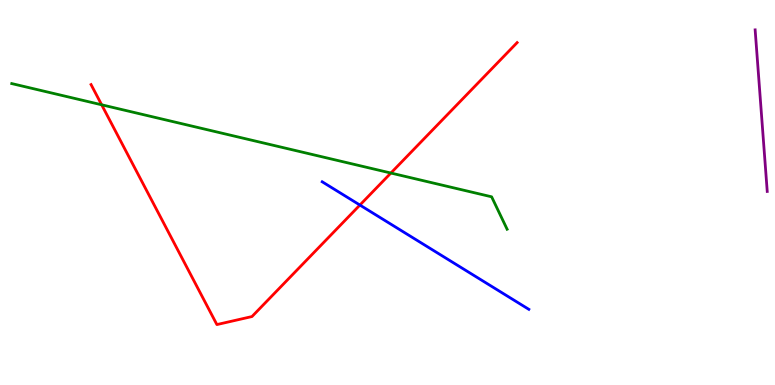[{'lines': ['blue', 'red'], 'intersections': [{'x': 4.64, 'y': 4.67}]}, {'lines': ['green', 'red'], 'intersections': [{'x': 1.31, 'y': 7.28}, {'x': 5.04, 'y': 5.51}]}, {'lines': ['purple', 'red'], 'intersections': []}, {'lines': ['blue', 'green'], 'intersections': []}, {'lines': ['blue', 'purple'], 'intersections': []}, {'lines': ['green', 'purple'], 'intersections': []}]